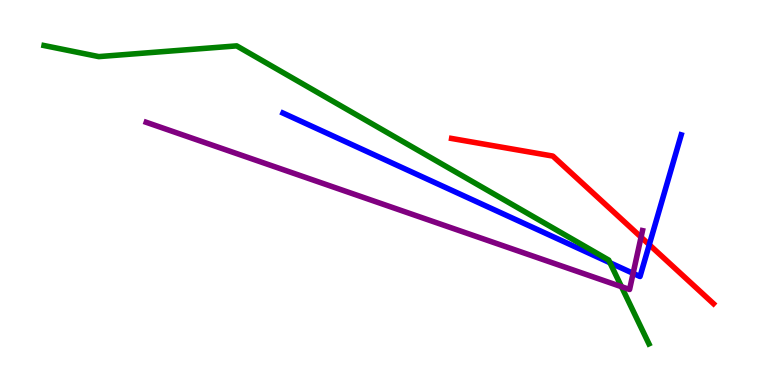[{'lines': ['blue', 'red'], 'intersections': [{'x': 8.38, 'y': 3.64}]}, {'lines': ['green', 'red'], 'intersections': []}, {'lines': ['purple', 'red'], 'intersections': [{'x': 8.27, 'y': 3.84}]}, {'lines': ['blue', 'green'], 'intersections': [{'x': 7.87, 'y': 3.17}]}, {'lines': ['blue', 'purple'], 'intersections': [{'x': 8.17, 'y': 2.9}]}, {'lines': ['green', 'purple'], 'intersections': [{'x': 8.02, 'y': 2.55}]}]